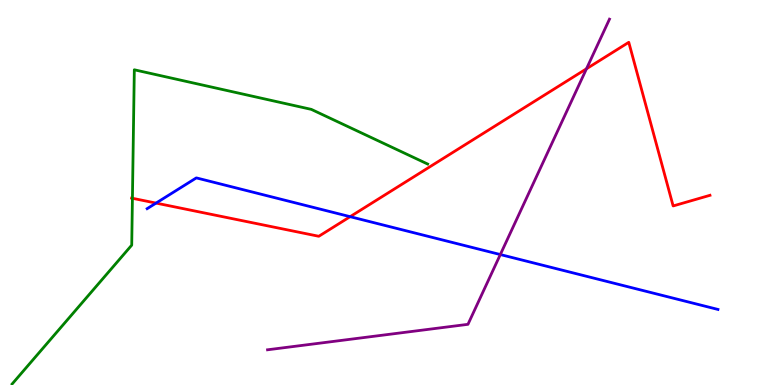[{'lines': ['blue', 'red'], 'intersections': [{'x': 2.01, 'y': 4.72}, {'x': 4.52, 'y': 4.37}]}, {'lines': ['green', 'red'], 'intersections': [{'x': 1.71, 'y': 4.85}]}, {'lines': ['purple', 'red'], 'intersections': [{'x': 7.57, 'y': 8.21}]}, {'lines': ['blue', 'green'], 'intersections': []}, {'lines': ['blue', 'purple'], 'intersections': [{'x': 6.46, 'y': 3.39}]}, {'lines': ['green', 'purple'], 'intersections': []}]